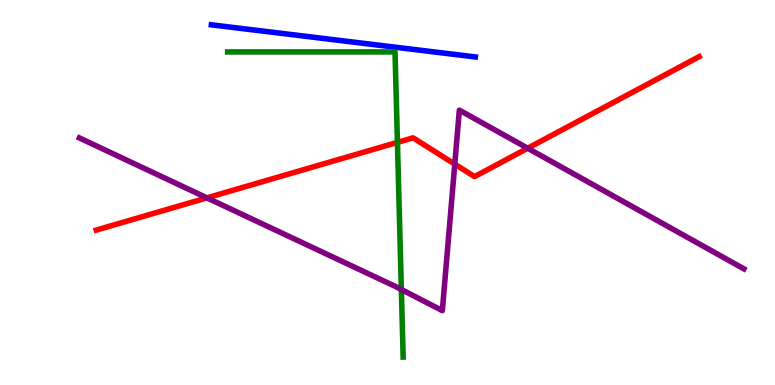[{'lines': ['blue', 'red'], 'intersections': []}, {'lines': ['green', 'red'], 'intersections': [{'x': 5.13, 'y': 6.3}]}, {'lines': ['purple', 'red'], 'intersections': [{'x': 2.67, 'y': 4.86}, {'x': 5.87, 'y': 5.74}, {'x': 6.81, 'y': 6.15}]}, {'lines': ['blue', 'green'], 'intersections': []}, {'lines': ['blue', 'purple'], 'intersections': []}, {'lines': ['green', 'purple'], 'intersections': [{'x': 5.18, 'y': 2.48}]}]